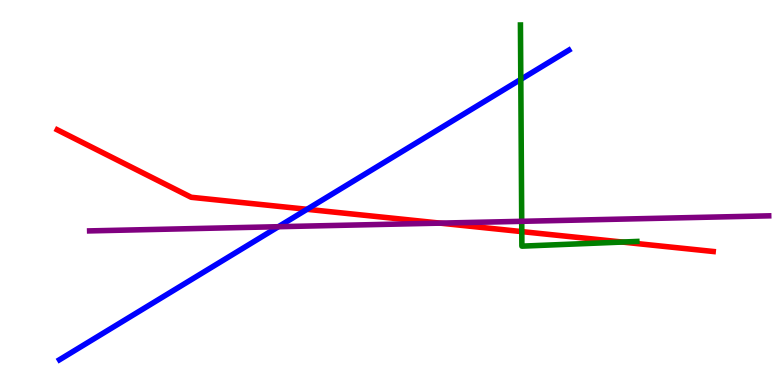[{'lines': ['blue', 'red'], 'intersections': [{'x': 3.96, 'y': 4.56}]}, {'lines': ['green', 'red'], 'intersections': [{'x': 6.73, 'y': 3.98}, {'x': 8.03, 'y': 3.71}]}, {'lines': ['purple', 'red'], 'intersections': [{'x': 5.68, 'y': 4.2}]}, {'lines': ['blue', 'green'], 'intersections': [{'x': 6.72, 'y': 7.94}]}, {'lines': ['blue', 'purple'], 'intersections': [{'x': 3.59, 'y': 4.11}]}, {'lines': ['green', 'purple'], 'intersections': [{'x': 6.73, 'y': 4.25}]}]